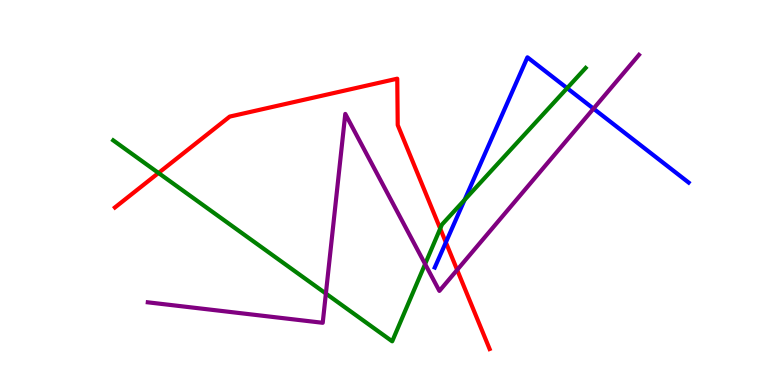[{'lines': ['blue', 'red'], 'intersections': [{'x': 5.75, 'y': 3.7}]}, {'lines': ['green', 'red'], 'intersections': [{'x': 2.05, 'y': 5.51}, {'x': 5.68, 'y': 4.06}]}, {'lines': ['purple', 'red'], 'intersections': [{'x': 5.9, 'y': 2.99}]}, {'lines': ['blue', 'green'], 'intersections': [{'x': 5.99, 'y': 4.81}, {'x': 7.32, 'y': 7.71}]}, {'lines': ['blue', 'purple'], 'intersections': [{'x': 7.66, 'y': 7.18}]}, {'lines': ['green', 'purple'], 'intersections': [{'x': 4.2, 'y': 2.38}, {'x': 5.49, 'y': 3.14}]}]